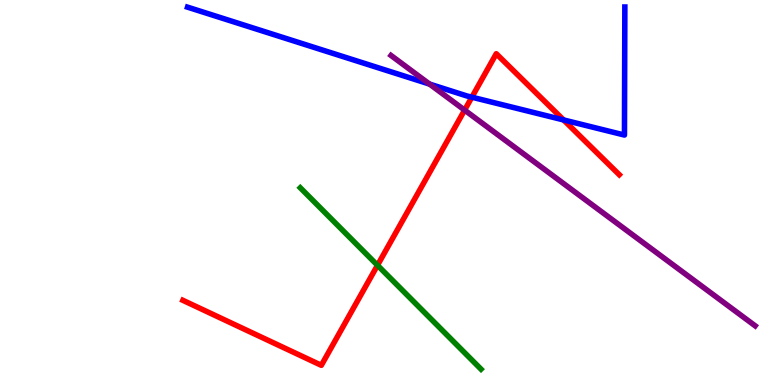[{'lines': ['blue', 'red'], 'intersections': [{'x': 6.09, 'y': 7.48}, {'x': 7.27, 'y': 6.88}]}, {'lines': ['green', 'red'], 'intersections': [{'x': 4.87, 'y': 3.11}]}, {'lines': ['purple', 'red'], 'intersections': [{'x': 5.99, 'y': 7.14}]}, {'lines': ['blue', 'green'], 'intersections': []}, {'lines': ['blue', 'purple'], 'intersections': [{'x': 5.54, 'y': 7.82}]}, {'lines': ['green', 'purple'], 'intersections': []}]